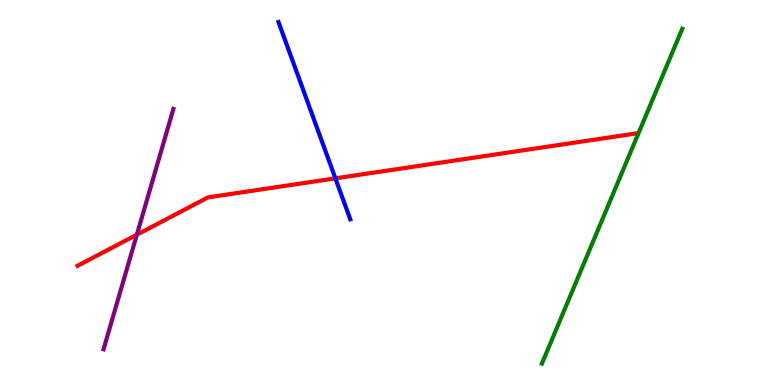[{'lines': ['blue', 'red'], 'intersections': [{'x': 4.33, 'y': 5.37}]}, {'lines': ['green', 'red'], 'intersections': []}, {'lines': ['purple', 'red'], 'intersections': [{'x': 1.77, 'y': 3.9}]}, {'lines': ['blue', 'green'], 'intersections': []}, {'lines': ['blue', 'purple'], 'intersections': []}, {'lines': ['green', 'purple'], 'intersections': []}]